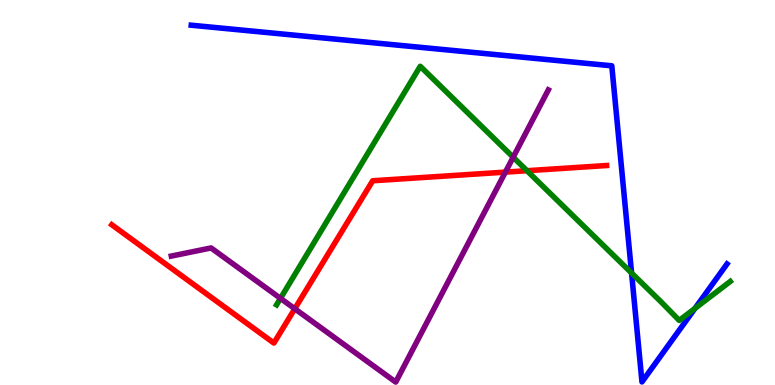[{'lines': ['blue', 'red'], 'intersections': []}, {'lines': ['green', 'red'], 'intersections': [{'x': 6.8, 'y': 5.57}]}, {'lines': ['purple', 'red'], 'intersections': [{'x': 3.8, 'y': 1.98}, {'x': 6.52, 'y': 5.53}]}, {'lines': ['blue', 'green'], 'intersections': [{'x': 8.15, 'y': 2.91}, {'x': 8.97, 'y': 1.99}]}, {'lines': ['blue', 'purple'], 'intersections': []}, {'lines': ['green', 'purple'], 'intersections': [{'x': 3.62, 'y': 2.25}, {'x': 6.62, 'y': 5.92}]}]